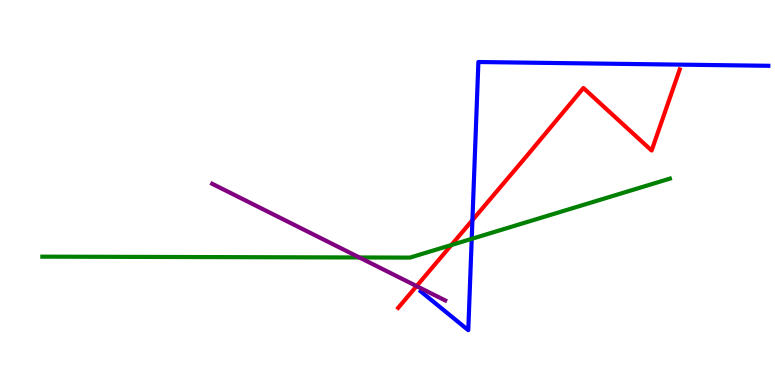[{'lines': ['blue', 'red'], 'intersections': [{'x': 6.1, 'y': 4.28}]}, {'lines': ['green', 'red'], 'intersections': [{'x': 5.82, 'y': 3.64}]}, {'lines': ['purple', 'red'], 'intersections': [{'x': 5.38, 'y': 2.57}]}, {'lines': ['blue', 'green'], 'intersections': [{'x': 6.09, 'y': 3.8}]}, {'lines': ['blue', 'purple'], 'intersections': []}, {'lines': ['green', 'purple'], 'intersections': [{'x': 4.64, 'y': 3.31}]}]